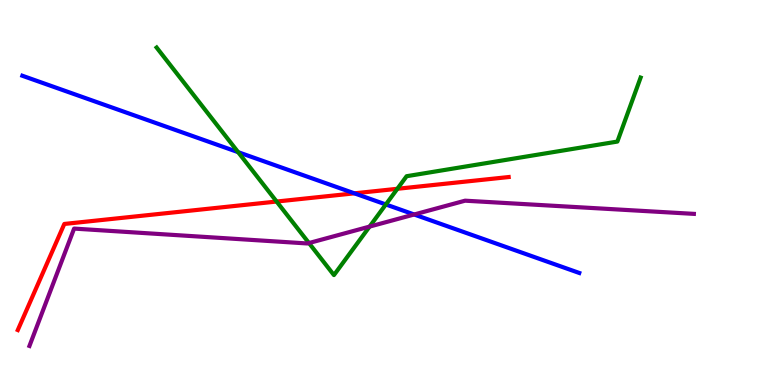[{'lines': ['blue', 'red'], 'intersections': [{'x': 4.57, 'y': 4.98}]}, {'lines': ['green', 'red'], 'intersections': [{'x': 3.57, 'y': 4.77}, {'x': 5.13, 'y': 5.1}]}, {'lines': ['purple', 'red'], 'intersections': []}, {'lines': ['blue', 'green'], 'intersections': [{'x': 3.07, 'y': 6.05}, {'x': 4.98, 'y': 4.69}]}, {'lines': ['blue', 'purple'], 'intersections': [{'x': 5.34, 'y': 4.43}]}, {'lines': ['green', 'purple'], 'intersections': [{'x': 3.99, 'y': 3.69}, {'x': 4.77, 'y': 4.11}]}]